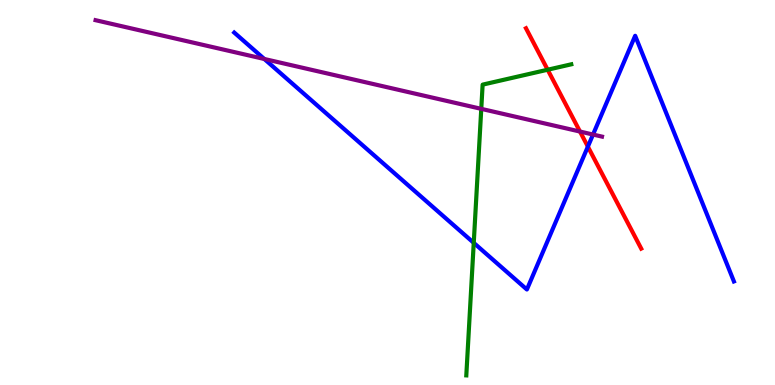[{'lines': ['blue', 'red'], 'intersections': [{'x': 7.59, 'y': 6.19}]}, {'lines': ['green', 'red'], 'intersections': [{'x': 7.07, 'y': 8.19}]}, {'lines': ['purple', 'red'], 'intersections': [{'x': 7.48, 'y': 6.58}]}, {'lines': ['blue', 'green'], 'intersections': [{'x': 6.11, 'y': 3.69}]}, {'lines': ['blue', 'purple'], 'intersections': [{'x': 3.41, 'y': 8.47}, {'x': 7.65, 'y': 6.51}]}, {'lines': ['green', 'purple'], 'intersections': [{'x': 6.21, 'y': 7.17}]}]